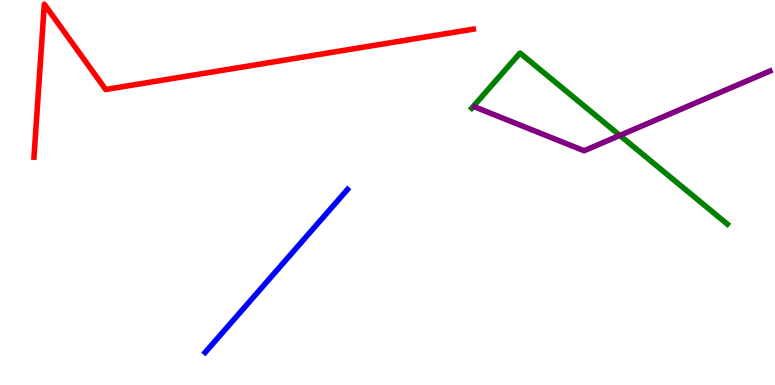[{'lines': ['blue', 'red'], 'intersections': []}, {'lines': ['green', 'red'], 'intersections': []}, {'lines': ['purple', 'red'], 'intersections': []}, {'lines': ['blue', 'green'], 'intersections': []}, {'lines': ['blue', 'purple'], 'intersections': []}, {'lines': ['green', 'purple'], 'intersections': [{'x': 8.0, 'y': 6.48}]}]